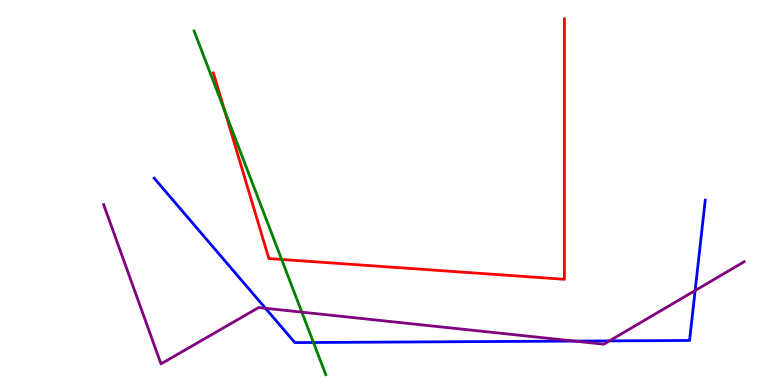[{'lines': ['blue', 'red'], 'intersections': []}, {'lines': ['green', 'red'], 'intersections': [{'x': 2.9, 'y': 7.12}, {'x': 3.63, 'y': 3.26}]}, {'lines': ['purple', 'red'], 'intersections': []}, {'lines': ['blue', 'green'], 'intersections': [{'x': 4.04, 'y': 1.1}]}, {'lines': ['blue', 'purple'], 'intersections': [{'x': 3.43, 'y': 1.99}, {'x': 7.41, 'y': 1.14}, {'x': 7.86, 'y': 1.15}, {'x': 8.97, 'y': 2.45}]}, {'lines': ['green', 'purple'], 'intersections': [{'x': 3.89, 'y': 1.89}]}]